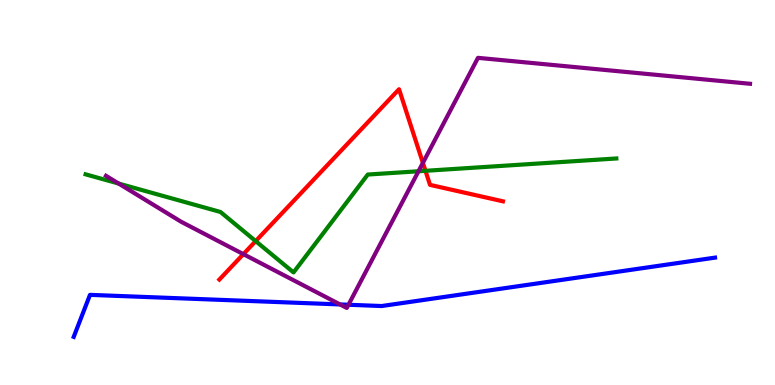[{'lines': ['blue', 'red'], 'intersections': []}, {'lines': ['green', 'red'], 'intersections': [{'x': 3.3, 'y': 3.74}, {'x': 5.49, 'y': 5.56}]}, {'lines': ['purple', 'red'], 'intersections': [{'x': 3.14, 'y': 3.4}, {'x': 5.46, 'y': 5.77}]}, {'lines': ['blue', 'green'], 'intersections': []}, {'lines': ['blue', 'purple'], 'intersections': [{'x': 4.39, 'y': 2.09}, {'x': 4.5, 'y': 2.08}]}, {'lines': ['green', 'purple'], 'intersections': [{'x': 1.53, 'y': 5.23}, {'x': 5.4, 'y': 5.55}]}]